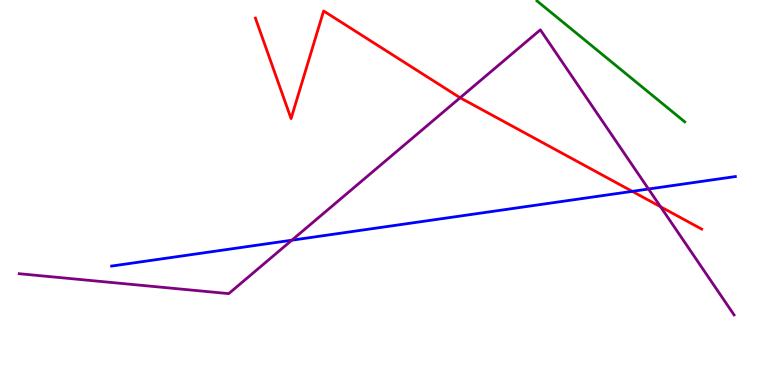[{'lines': ['blue', 'red'], 'intersections': [{'x': 8.16, 'y': 5.03}]}, {'lines': ['green', 'red'], 'intersections': []}, {'lines': ['purple', 'red'], 'intersections': [{'x': 5.94, 'y': 7.46}, {'x': 8.52, 'y': 4.63}]}, {'lines': ['blue', 'green'], 'intersections': []}, {'lines': ['blue', 'purple'], 'intersections': [{'x': 3.77, 'y': 3.76}, {'x': 8.37, 'y': 5.09}]}, {'lines': ['green', 'purple'], 'intersections': []}]